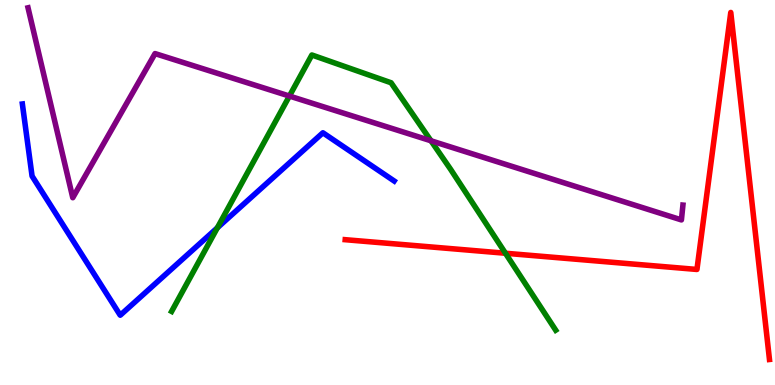[{'lines': ['blue', 'red'], 'intersections': []}, {'lines': ['green', 'red'], 'intersections': [{'x': 6.52, 'y': 3.42}]}, {'lines': ['purple', 'red'], 'intersections': []}, {'lines': ['blue', 'green'], 'intersections': [{'x': 2.8, 'y': 4.08}]}, {'lines': ['blue', 'purple'], 'intersections': []}, {'lines': ['green', 'purple'], 'intersections': [{'x': 3.73, 'y': 7.51}, {'x': 5.56, 'y': 6.34}]}]